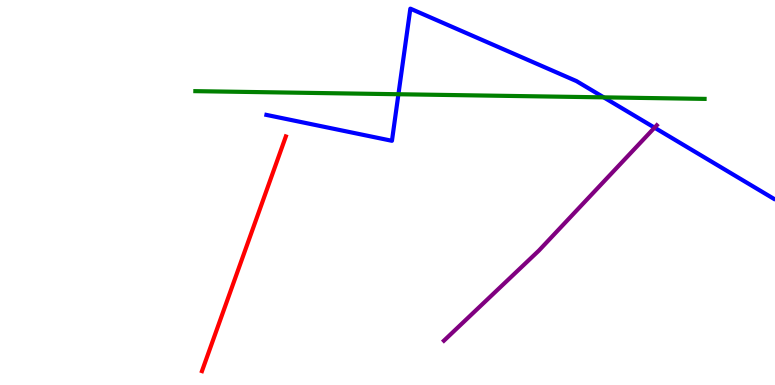[{'lines': ['blue', 'red'], 'intersections': []}, {'lines': ['green', 'red'], 'intersections': []}, {'lines': ['purple', 'red'], 'intersections': []}, {'lines': ['blue', 'green'], 'intersections': [{'x': 5.14, 'y': 7.55}, {'x': 7.79, 'y': 7.47}]}, {'lines': ['blue', 'purple'], 'intersections': [{'x': 8.45, 'y': 6.68}]}, {'lines': ['green', 'purple'], 'intersections': []}]